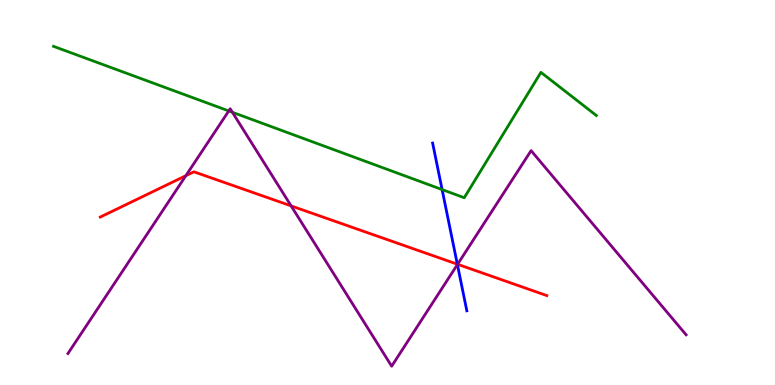[{'lines': ['blue', 'red'], 'intersections': [{'x': 5.9, 'y': 3.14}]}, {'lines': ['green', 'red'], 'intersections': []}, {'lines': ['purple', 'red'], 'intersections': [{'x': 2.4, 'y': 5.44}, {'x': 3.76, 'y': 4.65}, {'x': 5.9, 'y': 3.14}]}, {'lines': ['blue', 'green'], 'intersections': [{'x': 5.7, 'y': 5.08}]}, {'lines': ['blue', 'purple'], 'intersections': [{'x': 5.9, 'y': 3.13}]}, {'lines': ['green', 'purple'], 'intersections': [{'x': 2.95, 'y': 7.12}, {'x': 3.0, 'y': 7.08}]}]